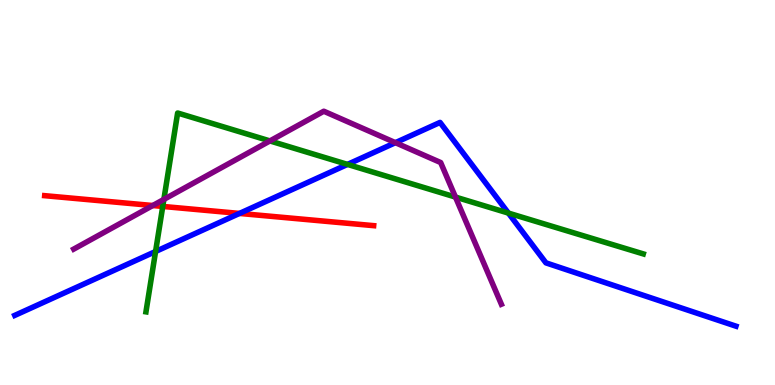[{'lines': ['blue', 'red'], 'intersections': [{'x': 3.09, 'y': 4.46}]}, {'lines': ['green', 'red'], 'intersections': [{'x': 2.1, 'y': 4.64}]}, {'lines': ['purple', 'red'], 'intersections': [{'x': 1.97, 'y': 4.66}]}, {'lines': ['blue', 'green'], 'intersections': [{'x': 2.01, 'y': 3.47}, {'x': 4.48, 'y': 5.73}, {'x': 6.56, 'y': 4.47}]}, {'lines': ['blue', 'purple'], 'intersections': [{'x': 5.1, 'y': 6.29}]}, {'lines': ['green', 'purple'], 'intersections': [{'x': 2.11, 'y': 4.82}, {'x': 3.48, 'y': 6.34}, {'x': 5.88, 'y': 4.88}]}]